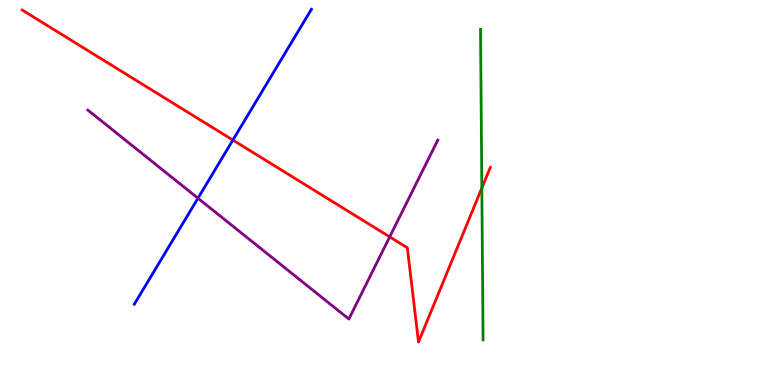[{'lines': ['blue', 'red'], 'intersections': [{'x': 3.0, 'y': 6.36}]}, {'lines': ['green', 'red'], 'intersections': [{'x': 6.22, 'y': 5.12}]}, {'lines': ['purple', 'red'], 'intersections': [{'x': 5.03, 'y': 3.85}]}, {'lines': ['blue', 'green'], 'intersections': []}, {'lines': ['blue', 'purple'], 'intersections': [{'x': 2.55, 'y': 4.85}]}, {'lines': ['green', 'purple'], 'intersections': []}]